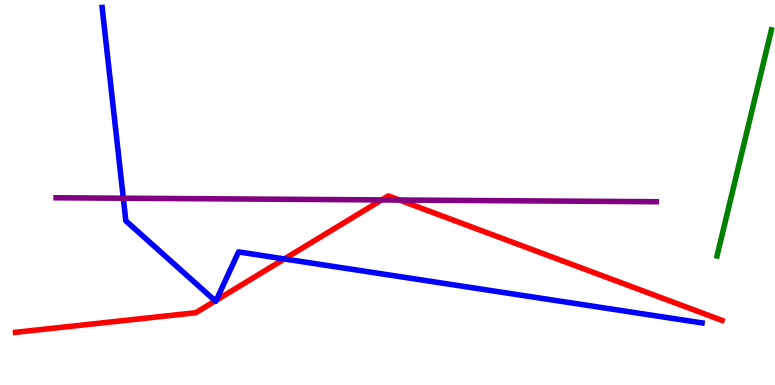[{'lines': ['blue', 'red'], 'intersections': [{'x': 2.78, 'y': 2.19}, {'x': 2.79, 'y': 2.2}, {'x': 3.67, 'y': 3.27}]}, {'lines': ['green', 'red'], 'intersections': []}, {'lines': ['purple', 'red'], 'intersections': [{'x': 4.92, 'y': 4.81}, {'x': 5.15, 'y': 4.8}]}, {'lines': ['blue', 'green'], 'intersections': []}, {'lines': ['blue', 'purple'], 'intersections': [{'x': 1.59, 'y': 4.85}]}, {'lines': ['green', 'purple'], 'intersections': []}]